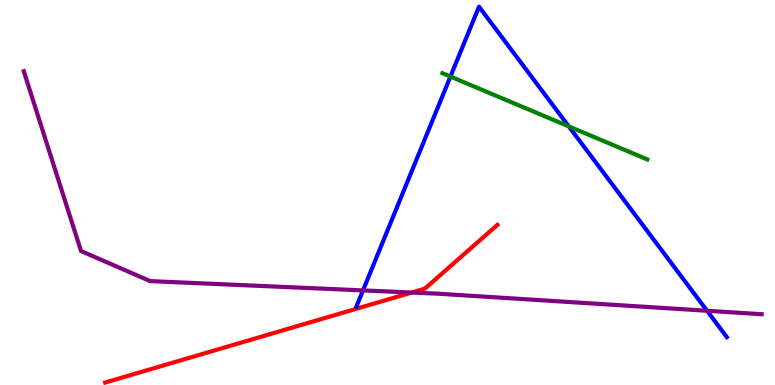[{'lines': ['blue', 'red'], 'intersections': []}, {'lines': ['green', 'red'], 'intersections': []}, {'lines': ['purple', 'red'], 'intersections': [{'x': 5.31, 'y': 2.4}]}, {'lines': ['blue', 'green'], 'intersections': [{'x': 5.81, 'y': 8.01}, {'x': 7.34, 'y': 6.72}]}, {'lines': ['blue', 'purple'], 'intersections': [{'x': 4.68, 'y': 2.46}, {'x': 9.12, 'y': 1.93}]}, {'lines': ['green', 'purple'], 'intersections': []}]